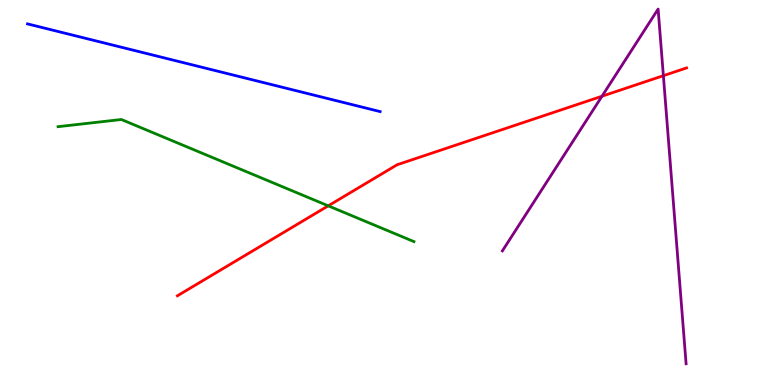[{'lines': ['blue', 'red'], 'intersections': []}, {'lines': ['green', 'red'], 'intersections': [{'x': 4.24, 'y': 4.65}]}, {'lines': ['purple', 'red'], 'intersections': [{'x': 7.77, 'y': 7.5}, {'x': 8.56, 'y': 8.03}]}, {'lines': ['blue', 'green'], 'intersections': []}, {'lines': ['blue', 'purple'], 'intersections': []}, {'lines': ['green', 'purple'], 'intersections': []}]